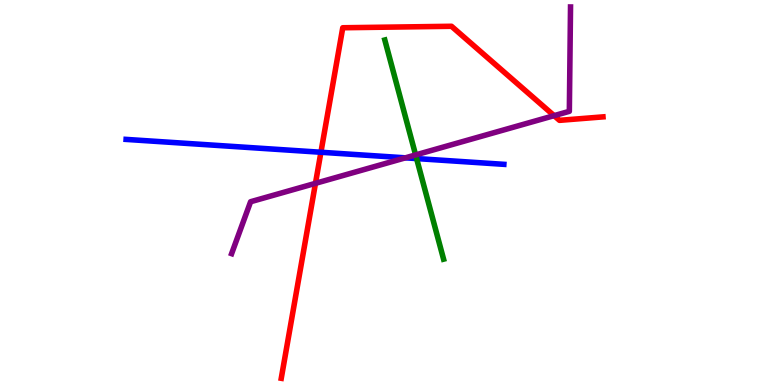[{'lines': ['blue', 'red'], 'intersections': [{'x': 4.14, 'y': 6.05}]}, {'lines': ['green', 'red'], 'intersections': []}, {'lines': ['purple', 'red'], 'intersections': [{'x': 4.07, 'y': 5.24}, {'x': 7.15, 'y': 7.0}]}, {'lines': ['blue', 'green'], 'intersections': [{'x': 5.38, 'y': 5.88}]}, {'lines': ['blue', 'purple'], 'intersections': [{'x': 5.23, 'y': 5.9}]}, {'lines': ['green', 'purple'], 'intersections': [{'x': 5.36, 'y': 5.98}]}]